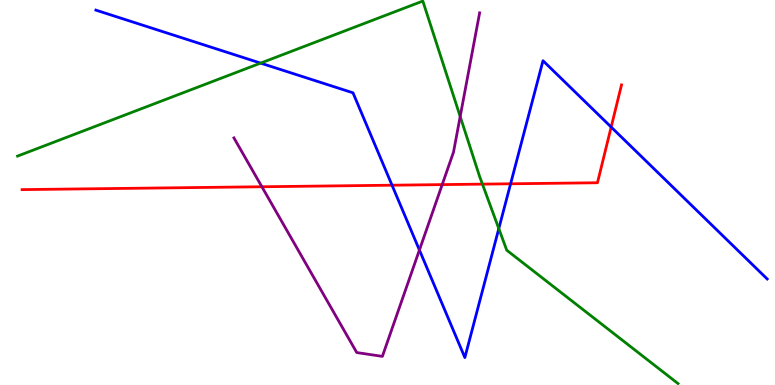[{'lines': ['blue', 'red'], 'intersections': [{'x': 5.06, 'y': 5.19}, {'x': 6.59, 'y': 5.23}, {'x': 7.89, 'y': 6.7}]}, {'lines': ['green', 'red'], 'intersections': [{'x': 6.22, 'y': 5.22}]}, {'lines': ['purple', 'red'], 'intersections': [{'x': 3.38, 'y': 5.15}, {'x': 5.71, 'y': 5.21}]}, {'lines': ['blue', 'green'], 'intersections': [{'x': 3.36, 'y': 8.36}, {'x': 6.44, 'y': 4.06}]}, {'lines': ['blue', 'purple'], 'intersections': [{'x': 5.41, 'y': 3.51}]}, {'lines': ['green', 'purple'], 'intersections': [{'x': 5.94, 'y': 6.97}]}]